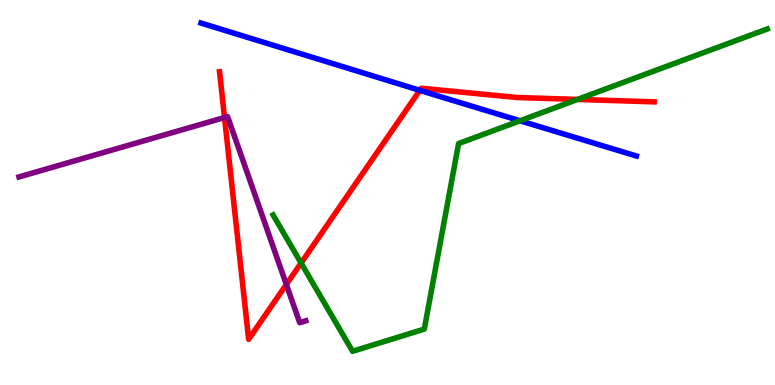[{'lines': ['blue', 'red'], 'intersections': [{'x': 5.42, 'y': 7.65}]}, {'lines': ['green', 'red'], 'intersections': [{'x': 3.88, 'y': 3.17}, {'x': 7.45, 'y': 7.42}]}, {'lines': ['purple', 'red'], 'intersections': [{'x': 2.9, 'y': 6.95}, {'x': 3.69, 'y': 2.61}]}, {'lines': ['blue', 'green'], 'intersections': [{'x': 6.71, 'y': 6.86}]}, {'lines': ['blue', 'purple'], 'intersections': []}, {'lines': ['green', 'purple'], 'intersections': []}]